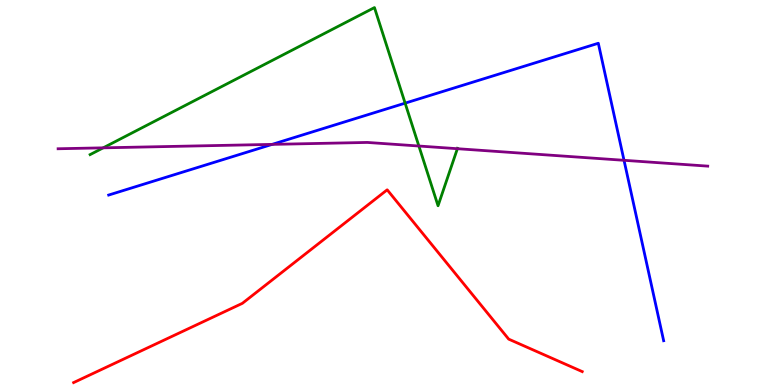[{'lines': ['blue', 'red'], 'intersections': []}, {'lines': ['green', 'red'], 'intersections': []}, {'lines': ['purple', 'red'], 'intersections': []}, {'lines': ['blue', 'green'], 'intersections': [{'x': 5.23, 'y': 7.32}]}, {'lines': ['blue', 'purple'], 'intersections': [{'x': 3.51, 'y': 6.25}, {'x': 8.05, 'y': 5.84}]}, {'lines': ['green', 'purple'], 'intersections': [{'x': 1.33, 'y': 6.16}, {'x': 5.4, 'y': 6.21}, {'x': 5.9, 'y': 6.14}]}]